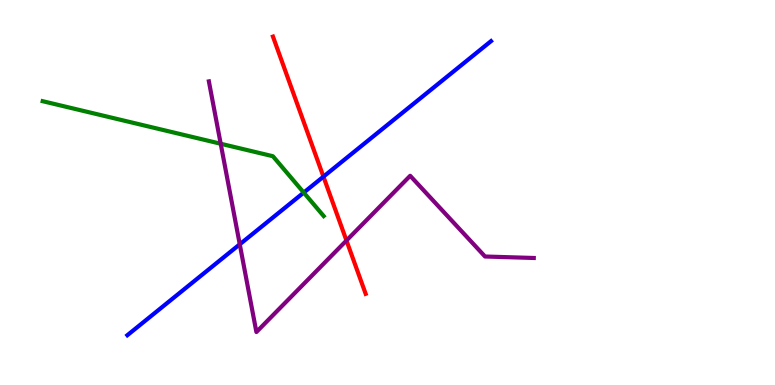[{'lines': ['blue', 'red'], 'intersections': [{'x': 4.17, 'y': 5.41}]}, {'lines': ['green', 'red'], 'intersections': []}, {'lines': ['purple', 'red'], 'intersections': [{'x': 4.47, 'y': 3.75}]}, {'lines': ['blue', 'green'], 'intersections': [{'x': 3.92, 'y': 5.0}]}, {'lines': ['blue', 'purple'], 'intersections': [{'x': 3.09, 'y': 3.65}]}, {'lines': ['green', 'purple'], 'intersections': [{'x': 2.85, 'y': 6.27}]}]